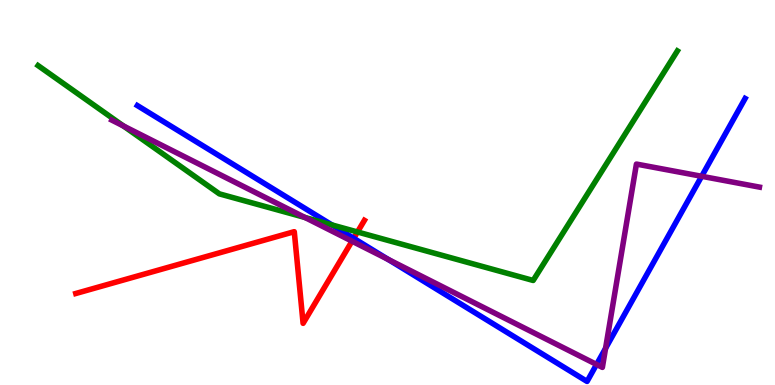[{'lines': ['blue', 'red'], 'intersections': [{'x': 4.56, 'y': 3.81}]}, {'lines': ['green', 'red'], 'intersections': [{'x': 4.61, 'y': 3.97}]}, {'lines': ['purple', 'red'], 'intersections': [{'x': 4.54, 'y': 3.74}]}, {'lines': ['blue', 'green'], 'intersections': [{'x': 4.28, 'y': 4.16}]}, {'lines': ['blue', 'purple'], 'intersections': [{'x': 5.01, 'y': 3.26}, {'x': 7.7, 'y': 0.534}, {'x': 7.81, 'y': 0.953}, {'x': 9.05, 'y': 5.42}]}, {'lines': ['green', 'purple'], 'intersections': [{'x': 1.59, 'y': 6.73}, {'x': 3.94, 'y': 4.35}]}]